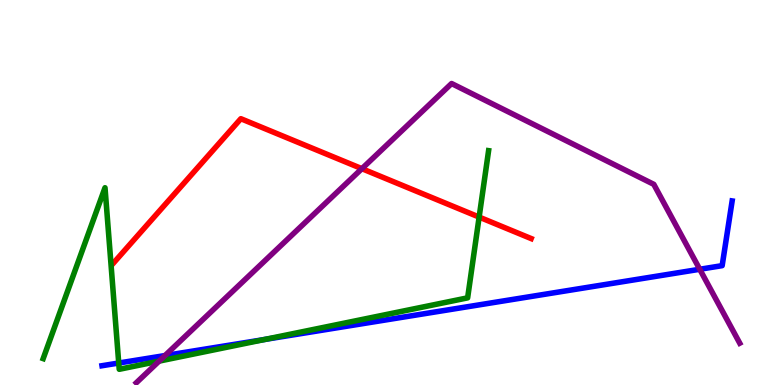[{'lines': ['blue', 'red'], 'intersections': []}, {'lines': ['green', 'red'], 'intersections': [{'x': 6.18, 'y': 4.36}]}, {'lines': ['purple', 'red'], 'intersections': [{'x': 4.67, 'y': 5.62}]}, {'lines': ['blue', 'green'], 'intersections': [{'x': 1.53, 'y': 0.571}, {'x': 3.41, 'y': 1.18}]}, {'lines': ['blue', 'purple'], 'intersections': [{'x': 2.13, 'y': 0.765}, {'x': 9.03, 'y': 3.01}]}, {'lines': ['green', 'purple'], 'intersections': [{'x': 2.05, 'y': 0.62}]}]